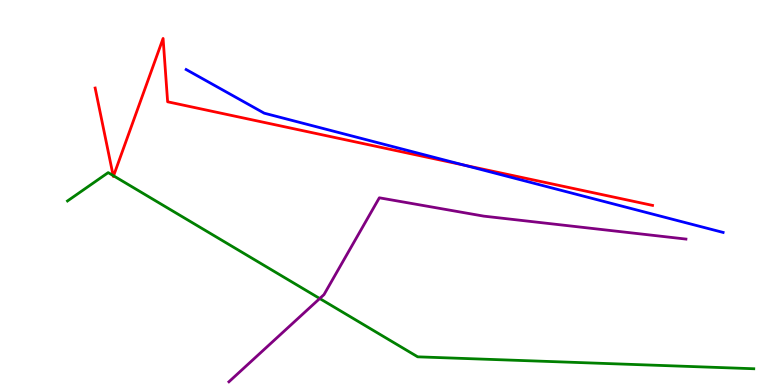[{'lines': ['blue', 'red'], 'intersections': [{'x': 5.99, 'y': 5.71}]}, {'lines': ['green', 'red'], 'intersections': [{'x': 1.46, 'y': 5.44}, {'x': 1.47, 'y': 5.43}]}, {'lines': ['purple', 'red'], 'intersections': []}, {'lines': ['blue', 'green'], 'intersections': []}, {'lines': ['blue', 'purple'], 'intersections': []}, {'lines': ['green', 'purple'], 'intersections': [{'x': 4.13, 'y': 2.25}]}]